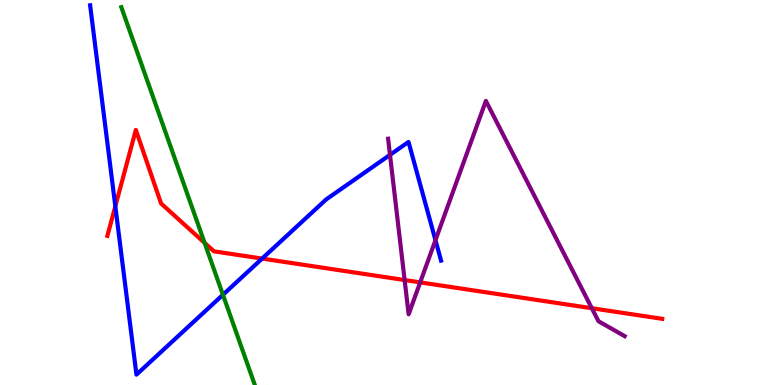[{'lines': ['blue', 'red'], 'intersections': [{'x': 1.49, 'y': 4.64}, {'x': 3.38, 'y': 3.28}]}, {'lines': ['green', 'red'], 'intersections': [{'x': 2.64, 'y': 3.69}]}, {'lines': ['purple', 'red'], 'intersections': [{'x': 5.22, 'y': 2.73}, {'x': 5.42, 'y': 2.67}, {'x': 7.64, 'y': 1.99}]}, {'lines': ['blue', 'green'], 'intersections': [{'x': 2.88, 'y': 2.34}]}, {'lines': ['blue', 'purple'], 'intersections': [{'x': 5.03, 'y': 5.98}, {'x': 5.62, 'y': 3.76}]}, {'lines': ['green', 'purple'], 'intersections': []}]